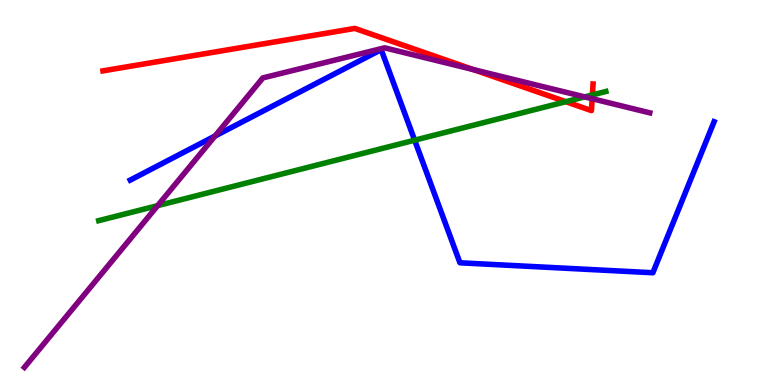[{'lines': ['blue', 'red'], 'intersections': []}, {'lines': ['green', 'red'], 'intersections': [{'x': 7.3, 'y': 7.36}, {'x': 7.64, 'y': 7.53}]}, {'lines': ['purple', 'red'], 'intersections': [{'x': 6.11, 'y': 8.19}, {'x': 7.64, 'y': 7.44}]}, {'lines': ['blue', 'green'], 'intersections': [{'x': 5.35, 'y': 6.36}]}, {'lines': ['blue', 'purple'], 'intersections': [{'x': 2.77, 'y': 6.47}]}, {'lines': ['green', 'purple'], 'intersections': [{'x': 2.03, 'y': 4.66}, {'x': 7.54, 'y': 7.48}]}]